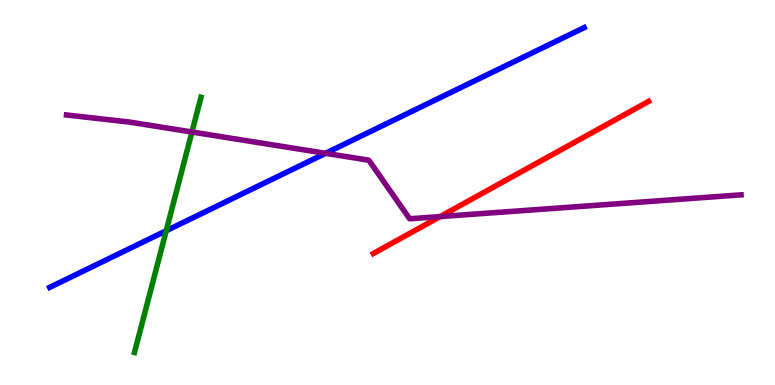[{'lines': ['blue', 'red'], 'intersections': []}, {'lines': ['green', 'red'], 'intersections': []}, {'lines': ['purple', 'red'], 'intersections': [{'x': 5.68, 'y': 4.37}]}, {'lines': ['blue', 'green'], 'intersections': [{'x': 2.14, 'y': 4.01}]}, {'lines': ['blue', 'purple'], 'intersections': [{'x': 4.2, 'y': 6.02}]}, {'lines': ['green', 'purple'], 'intersections': [{'x': 2.48, 'y': 6.57}]}]